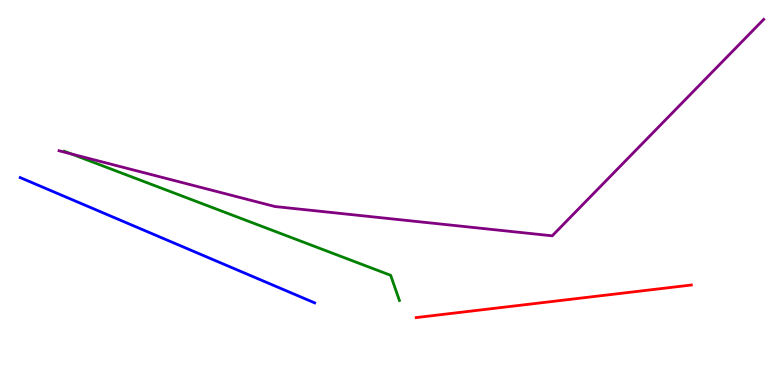[{'lines': ['blue', 'red'], 'intersections': []}, {'lines': ['green', 'red'], 'intersections': []}, {'lines': ['purple', 'red'], 'intersections': []}, {'lines': ['blue', 'green'], 'intersections': []}, {'lines': ['blue', 'purple'], 'intersections': []}, {'lines': ['green', 'purple'], 'intersections': [{'x': 0.921, 'y': 6.0}]}]